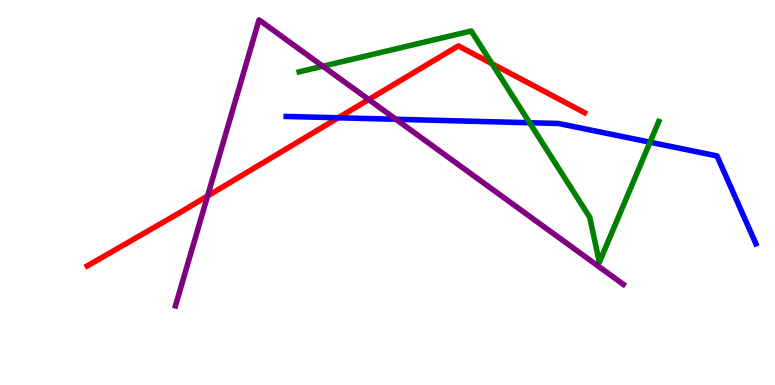[{'lines': ['blue', 'red'], 'intersections': [{'x': 4.36, 'y': 6.94}]}, {'lines': ['green', 'red'], 'intersections': [{'x': 6.35, 'y': 8.34}]}, {'lines': ['purple', 'red'], 'intersections': [{'x': 2.68, 'y': 4.91}, {'x': 4.76, 'y': 7.41}]}, {'lines': ['blue', 'green'], 'intersections': [{'x': 6.83, 'y': 6.81}, {'x': 8.39, 'y': 6.31}]}, {'lines': ['blue', 'purple'], 'intersections': [{'x': 5.11, 'y': 6.9}]}, {'lines': ['green', 'purple'], 'intersections': [{'x': 4.17, 'y': 8.28}]}]